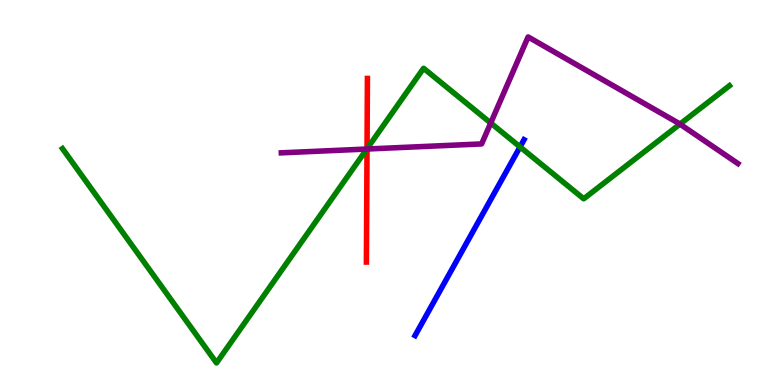[{'lines': ['blue', 'red'], 'intersections': []}, {'lines': ['green', 'red'], 'intersections': [{'x': 4.74, 'y': 6.14}]}, {'lines': ['purple', 'red'], 'intersections': [{'x': 4.74, 'y': 6.13}]}, {'lines': ['blue', 'green'], 'intersections': [{'x': 6.71, 'y': 6.18}]}, {'lines': ['blue', 'purple'], 'intersections': []}, {'lines': ['green', 'purple'], 'intersections': [{'x': 4.73, 'y': 6.13}, {'x': 6.33, 'y': 6.8}, {'x': 8.77, 'y': 6.78}]}]